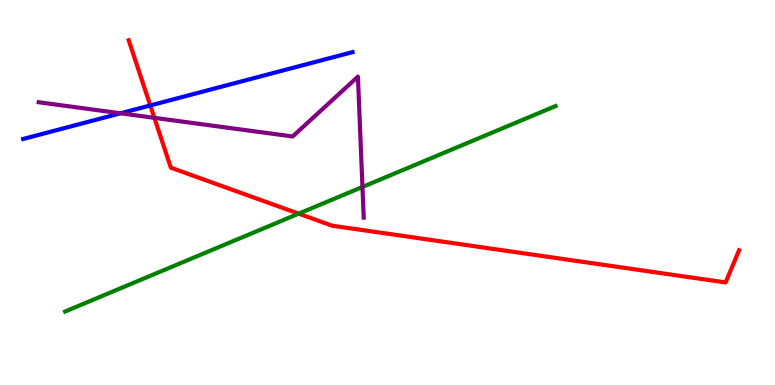[{'lines': ['blue', 'red'], 'intersections': [{'x': 1.94, 'y': 7.26}]}, {'lines': ['green', 'red'], 'intersections': [{'x': 3.85, 'y': 4.45}]}, {'lines': ['purple', 'red'], 'intersections': [{'x': 1.99, 'y': 6.94}]}, {'lines': ['blue', 'green'], 'intersections': []}, {'lines': ['blue', 'purple'], 'intersections': [{'x': 1.56, 'y': 7.06}]}, {'lines': ['green', 'purple'], 'intersections': [{'x': 4.68, 'y': 5.14}]}]